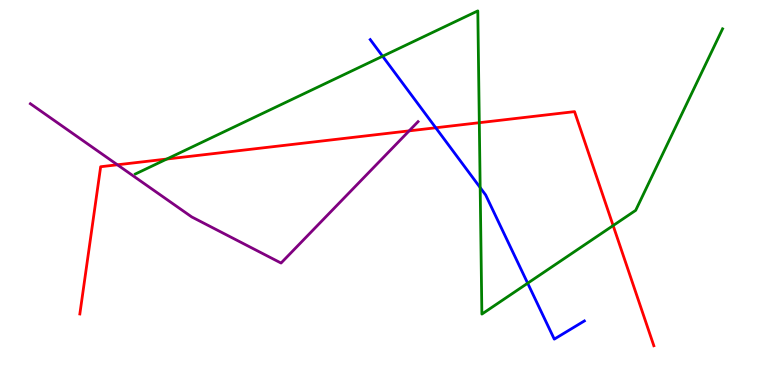[{'lines': ['blue', 'red'], 'intersections': [{'x': 5.62, 'y': 6.68}]}, {'lines': ['green', 'red'], 'intersections': [{'x': 2.15, 'y': 5.87}, {'x': 6.18, 'y': 6.81}, {'x': 7.91, 'y': 4.14}]}, {'lines': ['purple', 'red'], 'intersections': [{'x': 1.51, 'y': 5.72}, {'x': 5.28, 'y': 6.6}]}, {'lines': ['blue', 'green'], 'intersections': [{'x': 4.94, 'y': 8.54}, {'x': 6.2, 'y': 5.13}, {'x': 6.81, 'y': 2.64}]}, {'lines': ['blue', 'purple'], 'intersections': []}, {'lines': ['green', 'purple'], 'intersections': []}]